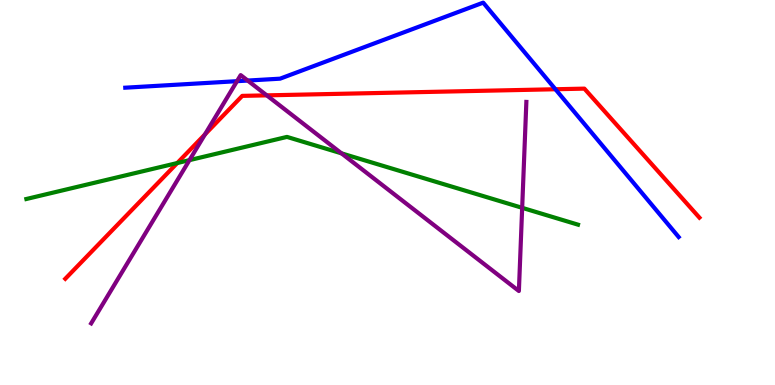[{'lines': ['blue', 'red'], 'intersections': [{'x': 7.17, 'y': 7.68}]}, {'lines': ['green', 'red'], 'intersections': [{'x': 2.29, 'y': 5.77}]}, {'lines': ['purple', 'red'], 'intersections': [{'x': 2.64, 'y': 6.51}, {'x': 3.44, 'y': 7.52}]}, {'lines': ['blue', 'green'], 'intersections': []}, {'lines': ['blue', 'purple'], 'intersections': [{'x': 3.06, 'y': 7.89}, {'x': 3.2, 'y': 7.91}]}, {'lines': ['green', 'purple'], 'intersections': [{'x': 2.44, 'y': 5.84}, {'x': 4.41, 'y': 6.02}, {'x': 6.74, 'y': 4.6}]}]